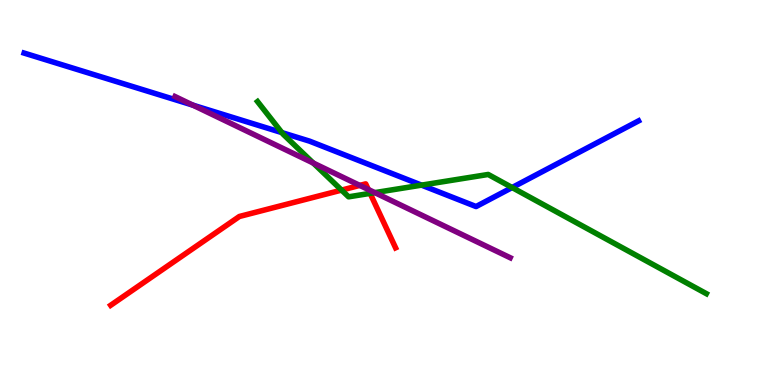[{'lines': ['blue', 'red'], 'intersections': []}, {'lines': ['green', 'red'], 'intersections': [{'x': 4.41, 'y': 5.06}, {'x': 4.78, 'y': 4.98}]}, {'lines': ['purple', 'red'], 'intersections': [{'x': 4.64, 'y': 5.18}, {'x': 4.75, 'y': 5.08}]}, {'lines': ['blue', 'green'], 'intersections': [{'x': 3.64, 'y': 6.56}, {'x': 5.44, 'y': 5.19}, {'x': 6.61, 'y': 5.13}]}, {'lines': ['blue', 'purple'], 'intersections': [{'x': 2.49, 'y': 7.27}]}, {'lines': ['green', 'purple'], 'intersections': [{'x': 4.04, 'y': 5.77}, {'x': 4.84, 'y': 5.0}]}]